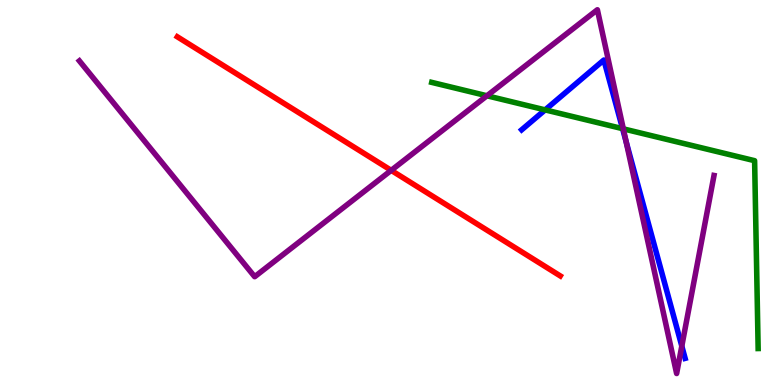[{'lines': ['blue', 'red'], 'intersections': []}, {'lines': ['green', 'red'], 'intersections': []}, {'lines': ['purple', 'red'], 'intersections': [{'x': 5.05, 'y': 5.58}]}, {'lines': ['blue', 'green'], 'intersections': [{'x': 7.03, 'y': 7.15}, {'x': 8.03, 'y': 6.66}]}, {'lines': ['blue', 'purple'], 'intersections': [{'x': 8.08, 'y': 6.32}, {'x': 8.8, 'y': 1.01}]}, {'lines': ['green', 'purple'], 'intersections': [{'x': 6.28, 'y': 7.51}, {'x': 8.04, 'y': 6.65}]}]